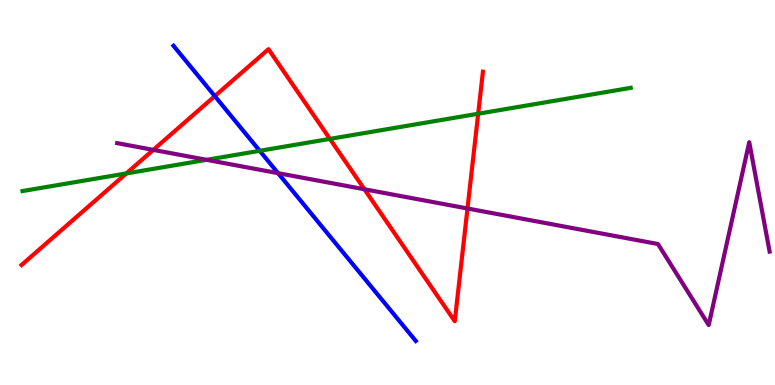[{'lines': ['blue', 'red'], 'intersections': [{'x': 2.77, 'y': 7.5}]}, {'lines': ['green', 'red'], 'intersections': [{'x': 1.63, 'y': 5.49}, {'x': 4.26, 'y': 6.39}, {'x': 6.17, 'y': 7.05}]}, {'lines': ['purple', 'red'], 'intersections': [{'x': 1.98, 'y': 6.11}, {'x': 4.7, 'y': 5.08}, {'x': 6.03, 'y': 4.58}]}, {'lines': ['blue', 'green'], 'intersections': [{'x': 3.35, 'y': 6.08}]}, {'lines': ['blue', 'purple'], 'intersections': [{'x': 3.59, 'y': 5.5}]}, {'lines': ['green', 'purple'], 'intersections': [{'x': 2.67, 'y': 5.85}]}]